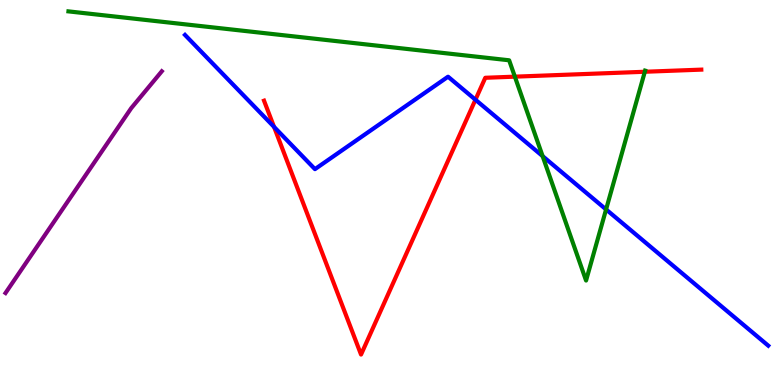[{'lines': ['blue', 'red'], 'intersections': [{'x': 3.54, 'y': 6.7}, {'x': 6.13, 'y': 7.41}]}, {'lines': ['green', 'red'], 'intersections': [{'x': 6.64, 'y': 8.01}, {'x': 8.32, 'y': 8.14}]}, {'lines': ['purple', 'red'], 'intersections': []}, {'lines': ['blue', 'green'], 'intersections': [{'x': 7.0, 'y': 5.94}, {'x': 7.82, 'y': 4.56}]}, {'lines': ['blue', 'purple'], 'intersections': []}, {'lines': ['green', 'purple'], 'intersections': []}]